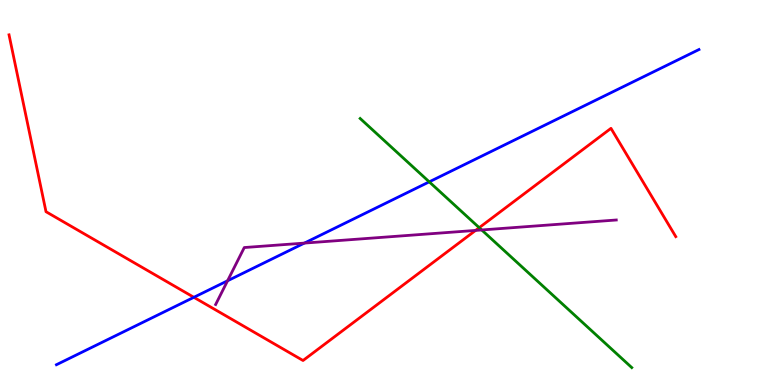[{'lines': ['blue', 'red'], 'intersections': [{'x': 2.5, 'y': 2.28}]}, {'lines': ['green', 'red'], 'intersections': [{'x': 6.18, 'y': 4.09}]}, {'lines': ['purple', 'red'], 'intersections': [{'x': 6.14, 'y': 4.02}]}, {'lines': ['blue', 'green'], 'intersections': [{'x': 5.54, 'y': 5.28}]}, {'lines': ['blue', 'purple'], 'intersections': [{'x': 2.94, 'y': 2.71}, {'x': 3.93, 'y': 3.69}]}, {'lines': ['green', 'purple'], 'intersections': [{'x': 6.22, 'y': 4.03}]}]